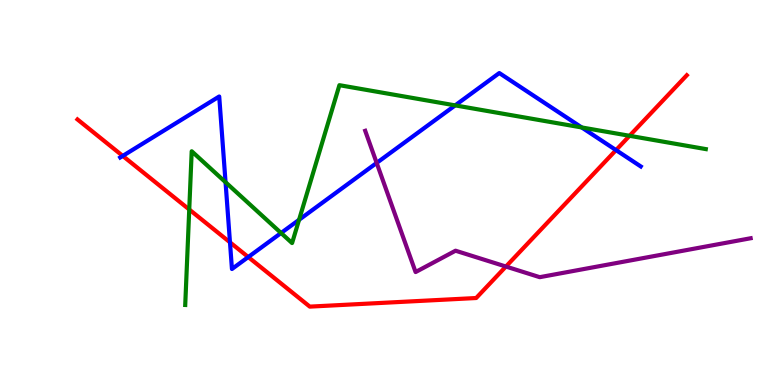[{'lines': ['blue', 'red'], 'intersections': [{'x': 1.58, 'y': 5.95}, {'x': 2.97, 'y': 3.71}, {'x': 3.2, 'y': 3.32}, {'x': 7.95, 'y': 6.1}]}, {'lines': ['green', 'red'], 'intersections': [{'x': 2.44, 'y': 4.56}, {'x': 8.12, 'y': 6.47}]}, {'lines': ['purple', 'red'], 'intersections': [{'x': 6.53, 'y': 3.08}]}, {'lines': ['blue', 'green'], 'intersections': [{'x': 2.91, 'y': 5.27}, {'x': 3.63, 'y': 3.95}, {'x': 3.86, 'y': 4.29}, {'x': 5.87, 'y': 7.26}, {'x': 7.51, 'y': 6.69}]}, {'lines': ['blue', 'purple'], 'intersections': [{'x': 4.86, 'y': 5.77}]}, {'lines': ['green', 'purple'], 'intersections': []}]